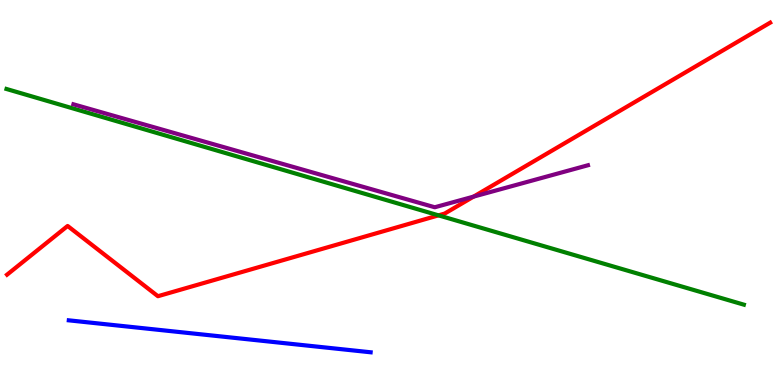[{'lines': ['blue', 'red'], 'intersections': []}, {'lines': ['green', 'red'], 'intersections': [{'x': 5.66, 'y': 4.41}]}, {'lines': ['purple', 'red'], 'intersections': [{'x': 6.11, 'y': 4.89}]}, {'lines': ['blue', 'green'], 'intersections': []}, {'lines': ['blue', 'purple'], 'intersections': []}, {'lines': ['green', 'purple'], 'intersections': []}]